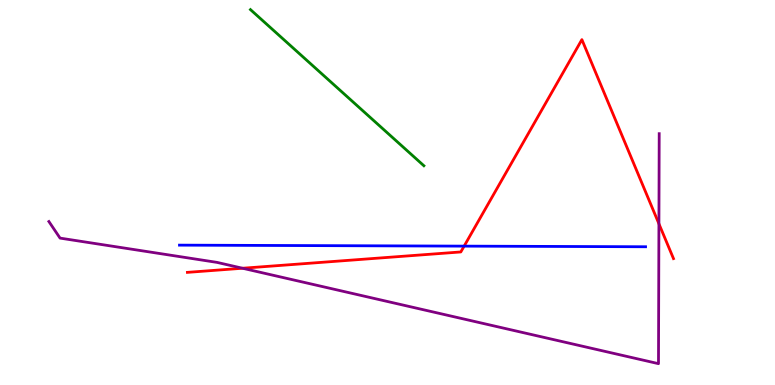[{'lines': ['blue', 'red'], 'intersections': [{'x': 5.99, 'y': 3.61}]}, {'lines': ['green', 'red'], 'intersections': []}, {'lines': ['purple', 'red'], 'intersections': [{'x': 3.13, 'y': 3.03}, {'x': 8.5, 'y': 4.19}]}, {'lines': ['blue', 'green'], 'intersections': []}, {'lines': ['blue', 'purple'], 'intersections': []}, {'lines': ['green', 'purple'], 'intersections': []}]